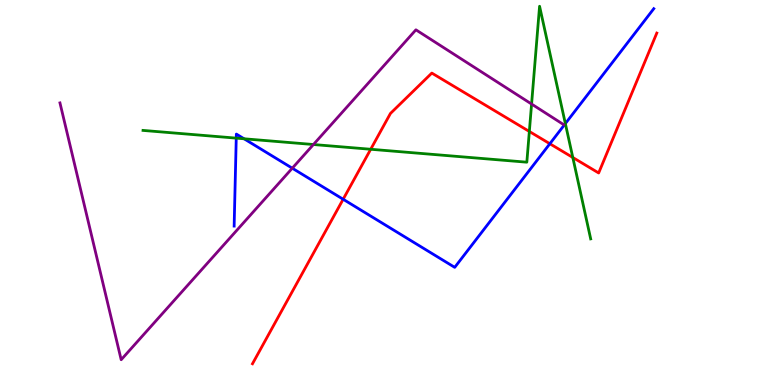[{'lines': ['blue', 'red'], 'intersections': [{'x': 4.43, 'y': 4.82}, {'x': 7.09, 'y': 6.27}]}, {'lines': ['green', 'red'], 'intersections': [{'x': 4.78, 'y': 6.12}, {'x': 6.83, 'y': 6.59}, {'x': 7.39, 'y': 5.91}]}, {'lines': ['purple', 'red'], 'intersections': []}, {'lines': ['blue', 'green'], 'intersections': [{'x': 3.05, 'y': 6.41}, {'x': 3.15, 'y': 6.4}, {'x': 7.29, 'y': 6.79}]}, {'lines': ['blue', 'purple'], 'intersections': [{'x': 3.77, 'y': 5.63}]}, {'lines': ['green', 'purple'], 'intersections': [{'x': 4.04, 'y': 6.25}, {'x': 6.86, 'y': 7.3}]}]